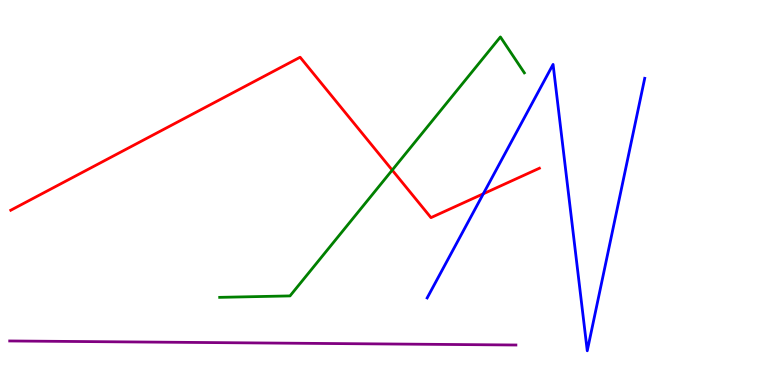[{'lines': ['blue', 'red'], 'intersections': [{'x': 6.24, 'y': 4.97}]}, {'lines': ['green', 'red'], 'intersections': [{'x': 5.06, 'y': 5.58}]}, {'lines': ['purple', 'red'], 'intersections': []}, {'lines': ['blue', 'green'], 'intersections': []}, {'lines': ['blue', 'purple'], 'intersections': []}, {'lines': ['green', 'purple'], 'intersections': []}]